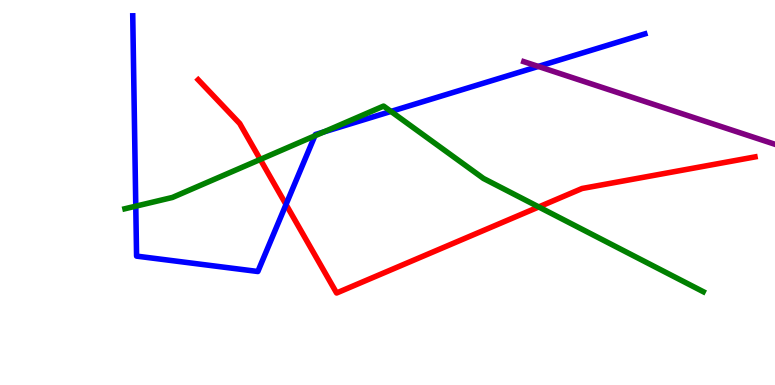[{'lines': ['blue', 'red'], 'intersections': [{'x': 3.69, 'y': 4.69}]}, {'lines': ['green', 'red'], 'intersections': [{'x': 3.36, 'y': 5.86}, {'x': 6.95, 'y': 4.62}]}, {'lines': ['purple', 'red'], 'intersections': []}, {'lines': ['blue', 'green'], 'intersections': [{'x': 1.75, 'y': 4.64}, {'x': 4.06, 'y': 6.47}, {'x': 4.18, 'y': 6.57}, {'x': 5.04, 'y': 7.11}]}, {'lines': ['blue', 'purple'], 'intersections': [{'x': 6.95, 'y': 8.27}]}, {'lines': ['green', 'purple'], 'intersections': []}]